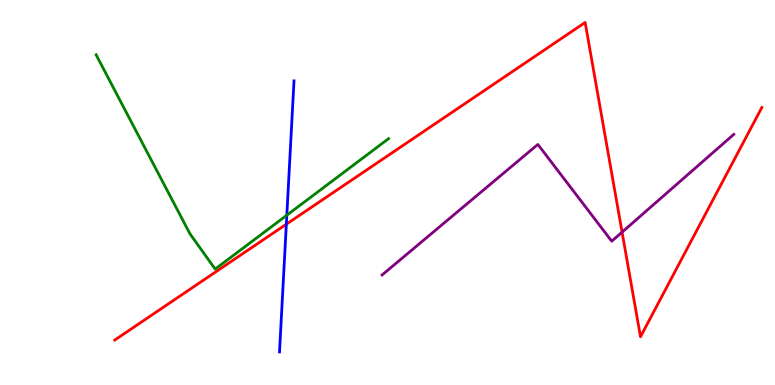[{'lines': ['blue', 'red'], 'intersections': [{'x': 3.69, 'y': 4.18}]}, {'lines': ['green', 'red'], 'intersections': []}, {'lines': ['purple', 'red'], 'intersections': [{'x': 8.03, 'y': 3.97}]}, {'lines': ['blue', 'green'], 'intersections': [{'x': 3.7, 'y': 4.41}]}, {'lines': ['blue', 'purple'], 'intersections': []}, {'lines': ['green', 'purple'], 'intersections': []}]